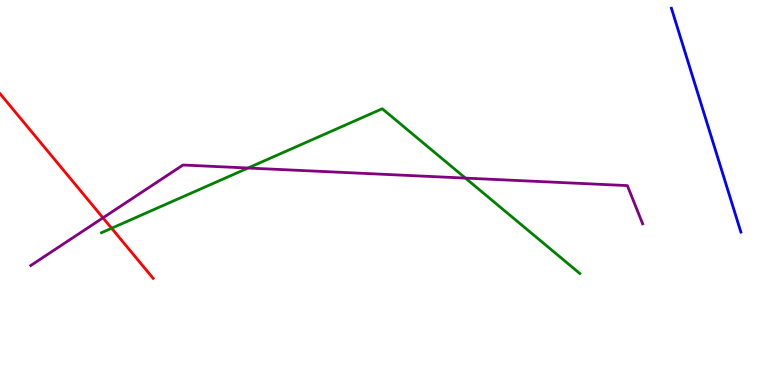[{'lines': ['blue', 'red'], 'intersections': []}, {'lines': ['green', 'red'], 'intersections': [{'x': 1.44, 'y': 4.07}]}, {'lines': ['purple', 'red'], 'intersections': [{'x': 1.33, 'y': 4.34}]}, {'lines': ['blue', 'green'], 'intersections': []}, {'lines': ['blue', 'purple'], 'intersections': []}, {'lines': ['green', 'purple'], 'intersections': [{'x': 3.2, 'y': 5.64}, {'x': 6.01, 'y': 5.37}]}]